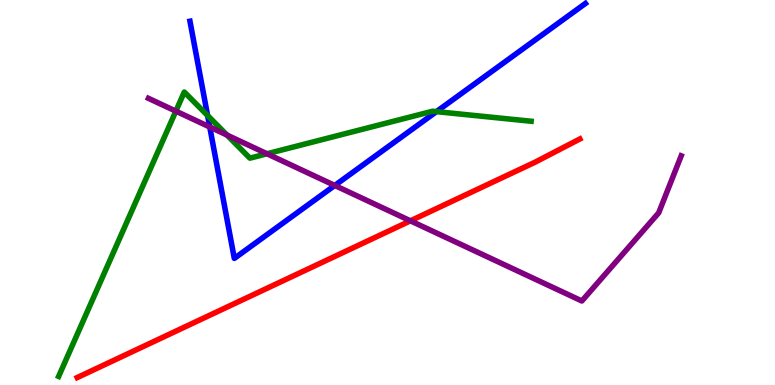[{'lines': ['blue', 'red'], 'intersections': []}, {'lines': ['green', 'red'], 'intersections': []}, {'lines': ['purple', 'red'], 'intersections': [{'x': 5.3, 'y': 4.26}]}, {'lines': ['blue', 'green'], 'intersections': [{'x': 2.68, 'y': 7.0}, {'x': 5.63, 'y': 7.1}]}, {'lines': ['blue', 'purple'], 'intersections': [{'x': 2.71, 'y': 6.7}, {'x': 4.32, 'y': 5.18}]}, {'lines': ['green', 'purple'], 'intersections': [{'x': 2.27, 'y': 7.11}, {'x': 2.93, 'y': 6.49}, {'x': 3.45, 'y': 6.01}]}]